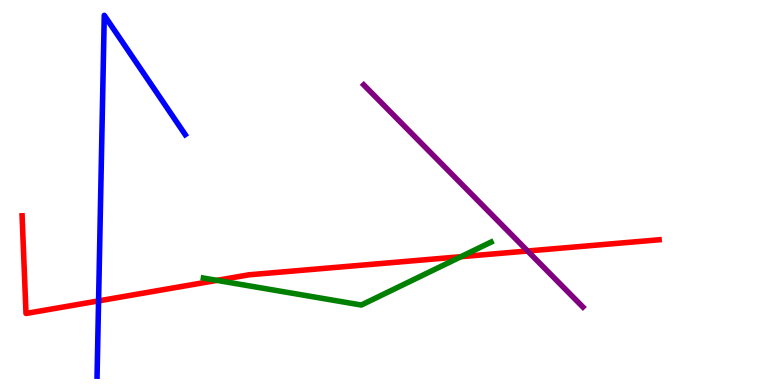[{'lines': ['blue', 'red'], 'intersections': [{'x': 1.27, 'y': 2.18}]}, {'lines': ['green', 'red'], 'intersections': [{'x': 2.8, 'y': 2.72}, {'x': 5.95, 'y': 3.33}]}, {'lines': ['purple', 'red'], 'intersections': [{'x': 6.81, 'y': 3.48}]}, {'lines': ['blue', 'green'], 'intersections': []}, {'lines': ['blue', 'purple'], 'intersections': []}, {'lines': ['green', 'purple'], 'intersections': []}]